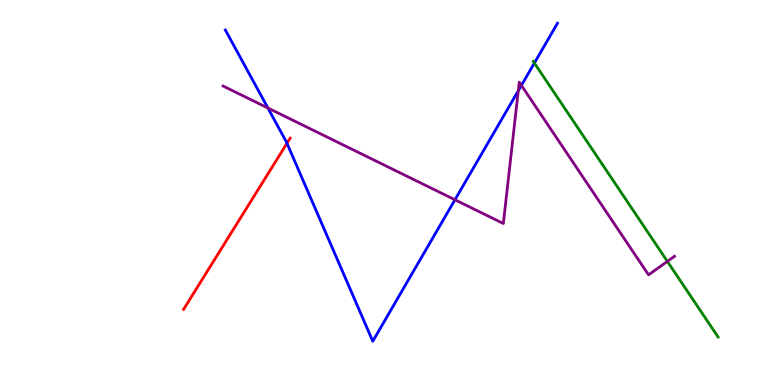[{'lines': ['blue', 'red'], 'intersections': [{'x': 3.7, 'y': 6.28}]}, {'lines': ['green', 'red'], 'intersections': []}, {'lines': ['purple', 'red'], 'intersections': []}, {'lines': ['blue', 'green'], 'intersections': [{'x': 6.9, 'y': 8.36}]}, {'lines': ['blue', 'purple'], 'intersections': [{'x': 3.46, 'y': 7.19}, {'x': 5.87, 'y': 4.81}, {'x': 6.69, 'y': 7.64}, {'x': 6.73, 'y': 7.78}]}, {'lines': ['green', 'purple'], 'intersections': [{'x': 8.61, 'y': 3.21}]}]